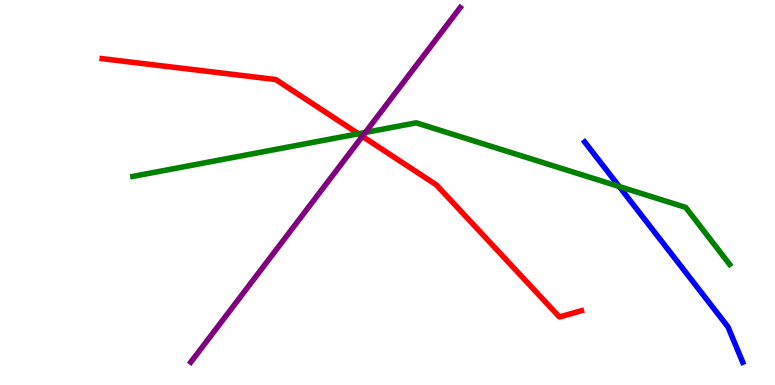[{'lines': ['blue', 'red'], 'intersections': []}, {'lines': ['green', 'red'], 'intersections': [{'x': 4.62, 'y': 6.53}]}, {'lines': ['purple', 'red'], 'intersections': [{'x': 4.68, 'y': 6.46}]}, {'lines': ['blue', 'green'], 'intersections': [{'x': 7.99, 'y': 5.16}]}, {'lines': ['blue', 'purple'], 'intersections': []}, {'lines': ['green', 'purple'], 'intersections': [{'x': 4.71, 'y': 6.56}]}]